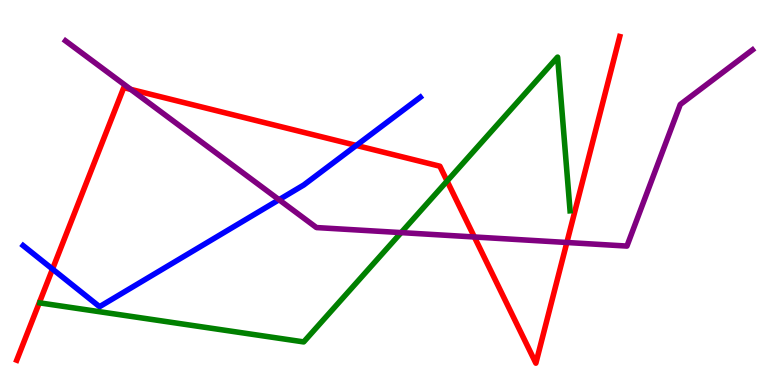[{'lines': ['blue', 'red'], 'intersections': [{'x': 0.678, 'y': 3.01}, {'x': 4.6, 'y': 6.22}]}, {'lines': ['green', 'red'], 'intersections': [{'x': 5.77, 'y': 5.3}]}, {'lines': ['purple', 'red'], 'intersections': [{'x': 1.69, 'y': 7.68}, {'x': 6.12, 'y': 3.84}, {'x': 7.31, 'y': 3.7}]}, {'lines': ['blue', 'green'], 'intersections': []}, {'lines': ['blue', 'purple'], 'intersections': [{'x': 3.6, 'y': 4.81}]}, {'lines': ['green', 'purple'], 'intersections': [{'x': 5.18, 'y': 3.96}]}]